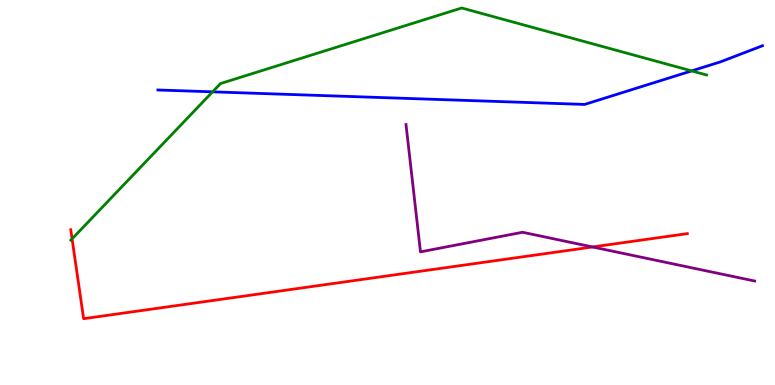[{'lines': ['blue', 'red'], 'intersections': []}, {'lines': ['green', 'red'], 'intersections': [{'x': 0.93, 'y': 3.8}]}, {'lines': ['purple', 'red'], 'intersections': [{'x': 7.65, 'y': 3.59}]}, {'lines': ['blue', 'green'], 'intersections': [{'x': 2.74, 'y': 7.61}, {'x': 8.92, 'y': 8.16}]}, {'lines': ['blue', 'purple'], 'intersections': []}, {'lines': ['green', 'purple'], 'intersections': []}]